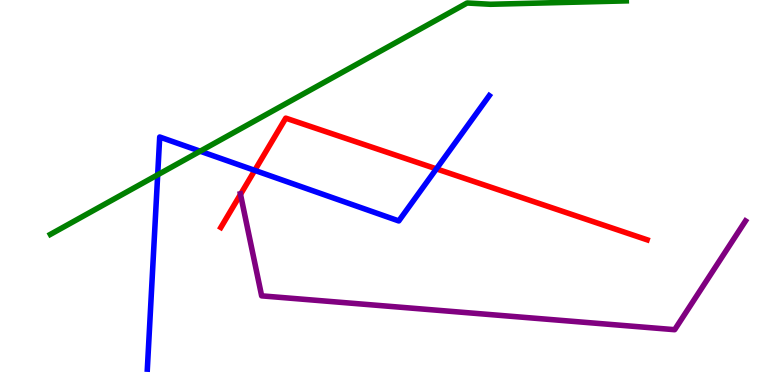[{'lines': ['blue', 'red'], 'intersections': [{'x': 3.29, 'y': 5.57}, {'x': 5.63, 'y': 5.61}]}, {'lines': ['green', 'red'], 'intersections': []}, {'lines': ['purple', 'red'], 'intersections': [{'x': 3.1, 'y': 4.95}]}, {'lines': ['blue', 'green'], 'intersections': [{'x': 2.03, 'y': 5.46}, {'x': 2.58, 'y': 6.07}]}, {'lines': ['blue', 'purple'], 'intersections': []}, {'lines': ['green', 'purple'], 'intersections': []}]